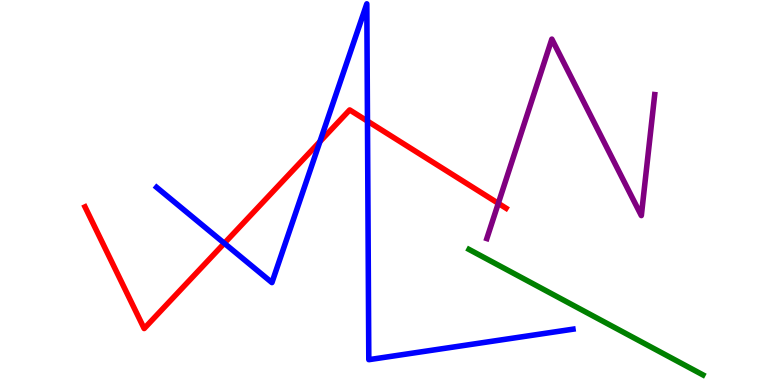[{'lines': ['blue', 'red'], 'intersections': [{'x': 2.89, 'y': 3.68}, {'x': 4.13, 'y': 6.32}, {'x': 4.74, 'y': 6.85}]}, {'lines': ['green', 'red'], 'intersections': []}, {'lines': ['purple', 'red'], 'intersections': [{'x': 6.43, 'y': 4.72}]}, {'lines': ['blue', 'green'], 'intersections': []}, {'lines': ['blue', 'purple'], 'intersections': []}, {'lines': ['green', 'purple'], 'intersections': []}]